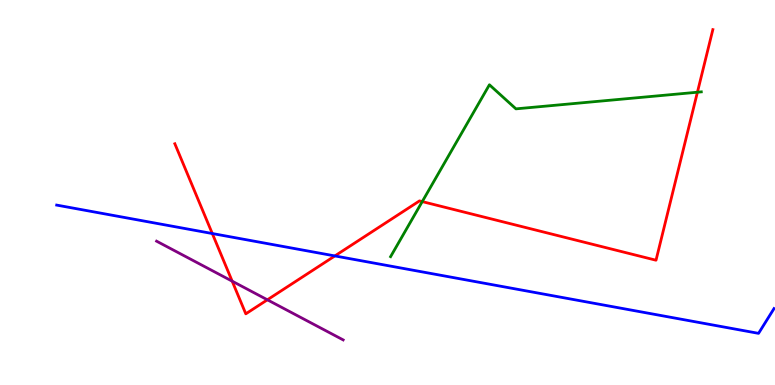[{'lines': ['blue', 'red'], 'intersections': [{'x': 2.74, 'y': 3.93}, {'x': 4.32, 'y': 3.35}]}, {'lines': ['green', 'red'], 'intersections': [{'x': 5.45, 'y': 4.76}, {'x': 9.0, 'y': 7.6}]}, {'lines': ['purple', 'red'], 'intersections': [{'x': 3.0, 'y': 2.7}, {'x': 3.45, 'y': 2.21}]}, {'lines': ['blue', 'green'], 'intersections': []}, {'lines': ['blue', 'purple'], 'intersections': []}, {'lines': ['green', 'purple'], 'intersections': []}]